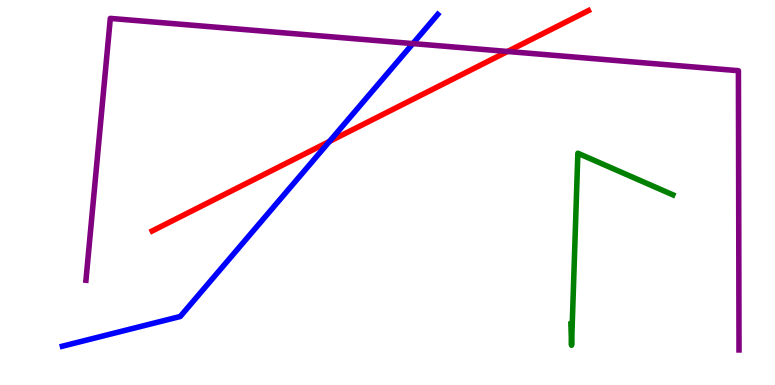[{'lines': ['blue', 'red'], 'intersections': [{'x': 4.25, 'y': 6.33}]}, {'lines': ['green', 'red'], 'intersections': []}, {'lines': ['purple', 'red'], 'intersections': [{'x': 6.55, 'y': 8.66}]}, {'lines': ['blue', 'green'], 'intersections': []}, {'lines': ['blue', 'purple'], 'intersections': [{'x': 5.33, 'y': 8.87}]}, {'lines': ['green', 'purple'], 'intersections': []}]